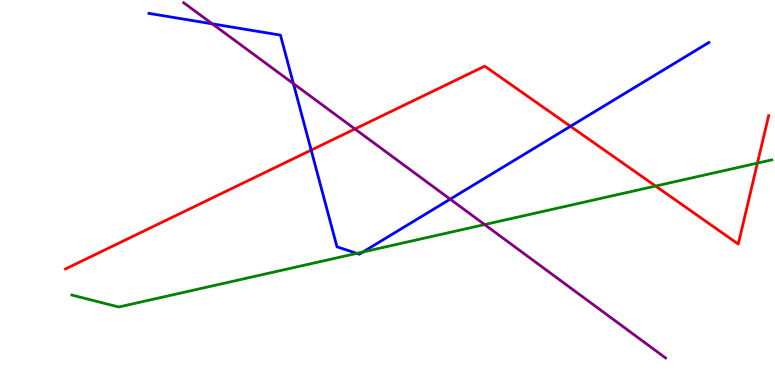[{'lines': ['blue', 'red'], 'intersections': [{'x': 4.02, 'y': 6.1}, {'x': 7.36, 'y': 6.72}]}, {'lines': ['green', 'red'], 'intersections': [{'x': 8.46, 'y': 5.17}, {'x': 9.77, 'y': 5.76}]}, {'lines': ['purple', 'red'], 'intersections': [{'x': 4.58, 'y': 6.65}]}, {'lines': ['blue', 'green'], 'intersections': [{'x': 4.6, 'y': 3.42}, {'x': 4.68, 'y': 3.46}]}, {'lines': ['blue', 'purple'], 'intersections': [{'x': 2.74, 'y': 9.38}, {'x': 3.79, 'y': 7.83}, {'x': 5.81, 'y': 4.83}]}, {'lines': ['green', 'purple'], 'intersections': [{'x': 6.25, 'y': 4.17}]}]